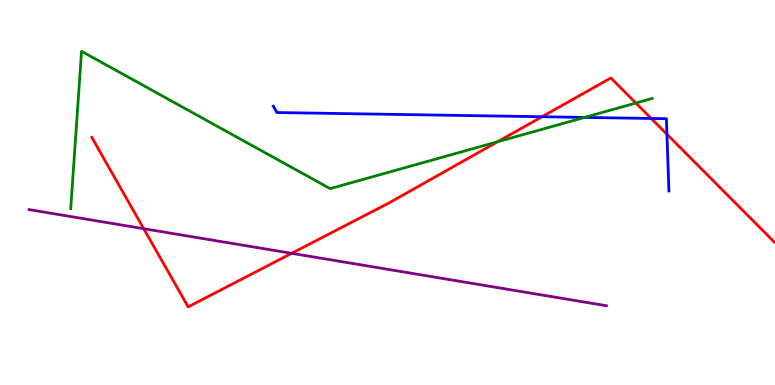[{'lines': ['blue', 'red'], 'intersections': [{'x': 6.99, 'y': 6.97}, {'x': 8.4, 'y': 6.92}, {'x': 8.61, 'y': 6.51}]}, {'lines': ['green', 'red'], 'intersections': [{'x': 6.42, 'y': 6.32}, {'x': 8.2, 'y': 7.32}]}, {'lines': ['purple', 'red'], 'intersections': [{'x': 1.85, 'y': 4.06}, {'x': 3.76, 'y': 3.42}]}, {'lines': ['blue', 'green'], 'intersections': [{'x': 7.54, 'y': 6.95}]}, {'lines': ['blue', 'purple'], 'intersections': []}, {'lines': ['green', 'purple'], 'intersections': []}]